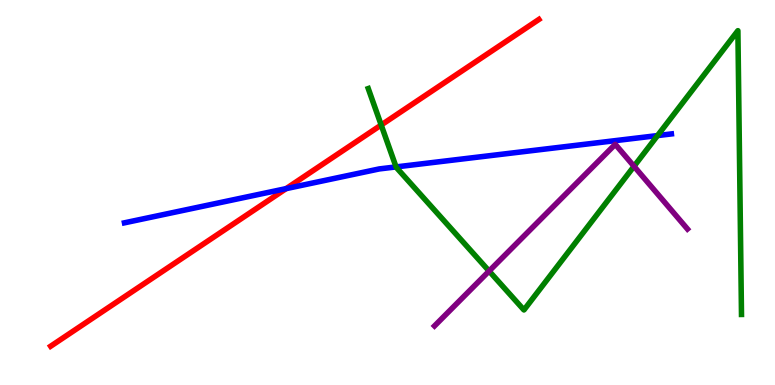[{'lines': ['blue', 'red'], 'intersections': [{'x': 3.69, 'y': 5.1}]}, {'lines': ['green', 'red'], 'intersections': [{'x': 4.92, 'y': 6.75}]}, {'lines': ['purple', 'red'], 'intersections': []}, {'lines': ['blue', 'green'], 'intersections': [{'x': 5.11, 'y': 5.66}, {'x': 8.48, 'y': 6.48}]}, {'lines': ['blue', 'purple'], 'intersections': []}, {'lines': ['green', 'purple'], 'intersections': [{'x': 6.31, 'y': 2.96}, {'x': 8.18, 'y': 5.68}]}]